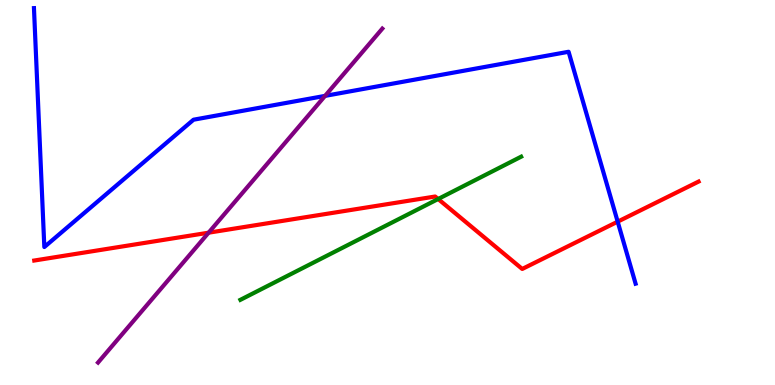[{'lines': ['blue', 'red'], 'intersections': [{'x': 7.97, 'y': 4.24}]}, {'lines': ['green', 'red'], 'intersections': [{'x': 5.65, 'y': 4.83}]}, {'lines': ['purple', 'red'], 'intersections': [{'x': 2.69, 'y': 3.96}]}, {'lines': ['blue', 'green'], 'intersections': []}, {'lines': ['blue', 'purple'], 'intersections': [{'x': 4.19, 'y': 7.51}]}, {'lines': ['green', 'purple'], 'intersections': []}]